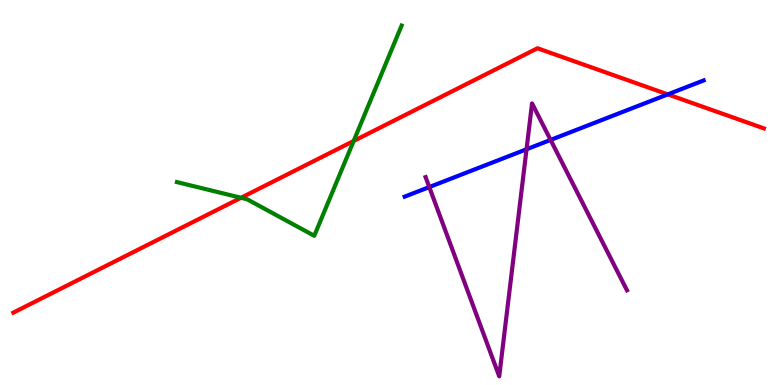[{'lines': ['blue', 'red'], 'intersections': [{'x': 8.62, 'y': 7.55}]}, {'lines': ['green', 'red'], 'intersections': [{'x': 3.11, 'y': 4.86}, {'x': 4.56, 'y': 6.34}]}, {'lines': ['purple', 'red'], 'intersections': []}, {'lines': ['blue', 'green'], 'intersections': []}, {'lines': ['blue', 'purple'], 'intersections': [{'x': 5.54, 'y': 5.14}, {'x': 6.79, 'y': 6.12}, {'x': 7.1, 'y': 6.37}]}, {'lines': ['green', 'purple'], 'intersections': []}]